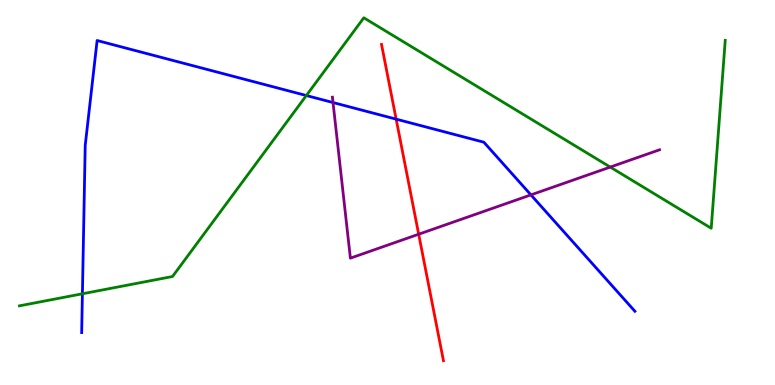[{'lines': ['blue', 'red'], 'intersections': [{'x': 5.11, 'y': 6.91}]}, {'lines': ['green', 'red'], 'intersections': []}, {'lines': ['purple', 'red'], 'intersections': [{'x': 5.4, 'y': 3.92}]}, {'lines': ['blue', 'green'], 'intersections': [{'x': 1.06, 'y': 2.37}, {'x': 3.95, 'y': 7.52}]}, {'lines': ['blue', 'purple'], 'intersections': [{'x': 4.3, 'y': 7.34}, {'x': 6.85, 'y': 4.94}]}, {'lines': ['green', 'purple'], 'intersections': [{'x': 7.87, 'y': 5.66}]}]